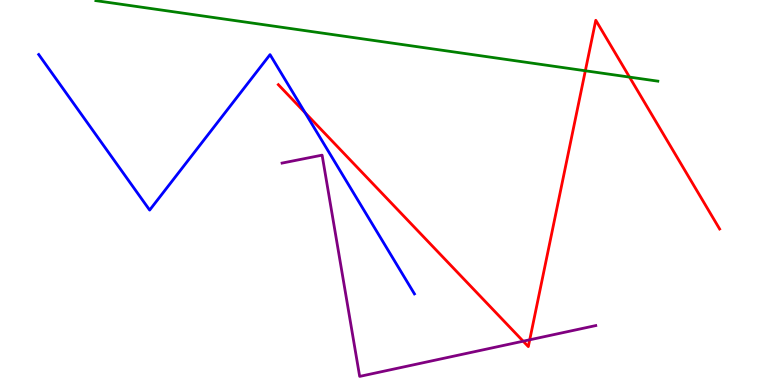[{'lines': ['blue', 'red'], 'intersections': [{'x': 3.94, 'y': 7.07}]}, {'lines': ['green', 'red'], 'intersections': [{'x': 7.55, 'y': 8.16}, {'x': 8.12, 'y': 8.0}]}, {'lines': ['purple', 'red'], 'intersections': [{'x': 6.75, 'y': 1.14}, {'x': 6.84, 'y': 1.17}]}, {'lines': ['blue', 'green'], 'intersections': []}, {'lines': ['blue', 'purple'], 'intersections': []}, {'lines': ['green', 'purple'], 'intersections': []}]